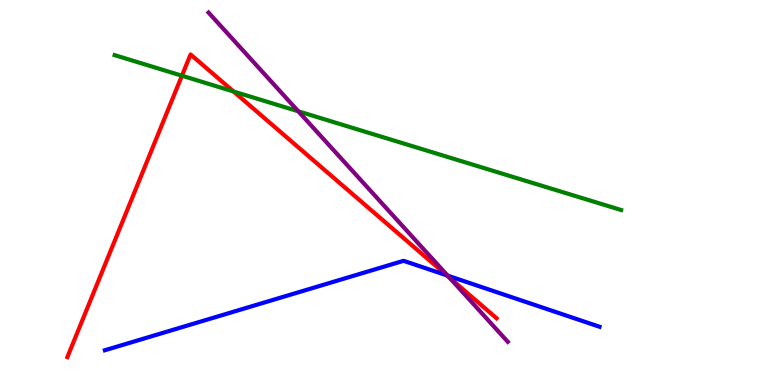[{'lines': ['blue', 'red'], 'intersections': [{'x': 5.77, 'y': 2.85}]}, {'lines': ['green', 'red'], 'intersections': [{'x': 2.35, 'y': 8.03}, {'x': 3.01, 'y': 7.62}]}, {'lines': ['purple', 'red'], 'intersections': [{'x': 5.8, 'y': 2.79}]}, {'lines': ['blue', 'green'], 'intersections': []}, {'lines': ['blue', 'purple'], 'intersections': [{'x': 5.78, 'y': 2.84}]}, {'lines': ['green', 'purple'], 'intersections': [{'x': 3.85, 'y': 7.11}]}]